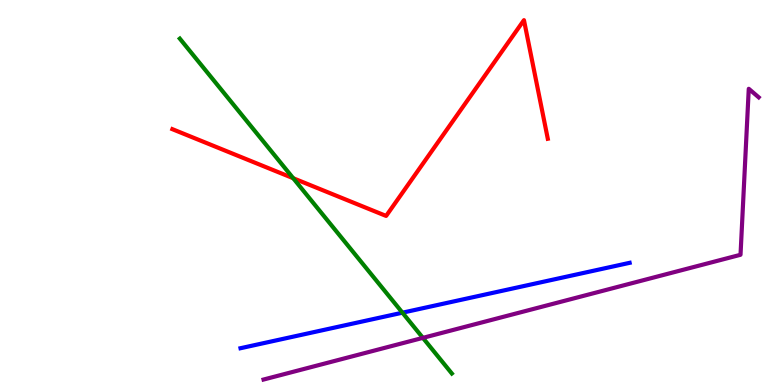[{'lines': ['blue', 'red'], 'intersections': []}, {'lines': ['green', 'red'], 'intersections': [{'x': 3.78, 'y': 5.37}]}, {'lines': ['purple', 'red'], 'intersections': []}, {'lines': ['blue', 'green'], 'intersections': [{'x': 5.19, 'y': 1.88}]}, {'lines': ['blue', 'purple'], 'intersections': []}, {'lines': ['green', 'purple'], 'intersections': [{'x': 5.46, 'y': 1.22}]}]